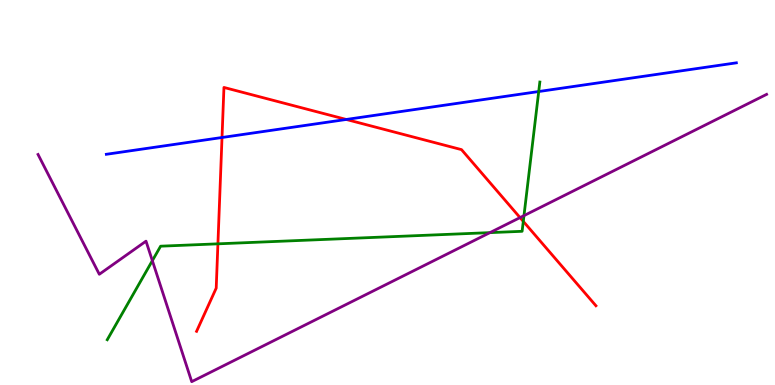[{'lines': ['blue', 'red'], 'intersections': [{'x': 2.86, 'y': 6.43}, {'x': 4.47, 'y': 6.9}]}, {'lines': ['green', 'red'], 'intersections': [{'x': 2.81, 'y': 3.67}, {'x': 6.75, 'y': 4.25}]}, {'lines': ['purple', 'red'], 'intersections': [{'x': 6.71, 'y': 4.35}]}, {'lines': ['blue', 'green'], 'intersections': [{'x': 6.95, 'y': 7.62}]}, {'lines': ['blue', 'purple'], 'intersections': []}, {'lines': ['green', 'purple'], 'intersections': [{'x': 1.97, 'y': 3.23}, {'x': 6.32, 'y': 3.96}, {'x': 6.76, 'y': 4.4}]}]